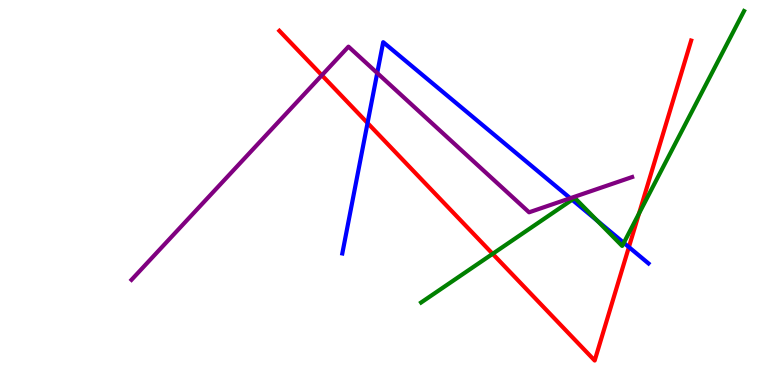[{'lines': ['blue', 'red'], 'intersections': [{'x': 4.74, 'y': 6.8}, {'x': 8.11, 'y': 3.58}]}, {'lines': ['green', 'red'], 'intersections': [{'x': 6.36, 'y': 3.41}, {'x': 8.25, 'y': 4.45}]}, {'lines': ['purple', 'red'], 'intersections': [{'x': 4.15, 'y': 8.05}]}, {'lines': ['blue', 'green'], 'intersections': [{'x': 7.38, 'y': 4.81}, {'x': 7.71, 'y': 4.27}, {'x': 8.05, 'y': 3.69}]}, {'lines': ['blue', 'purple'], 'intersections': [{'x': 4.87, 'y': 8.1}, {'x': 7.36, 'y': 4.85}]}, {'lines': ['green', 'purple'], 'intersections': []}]